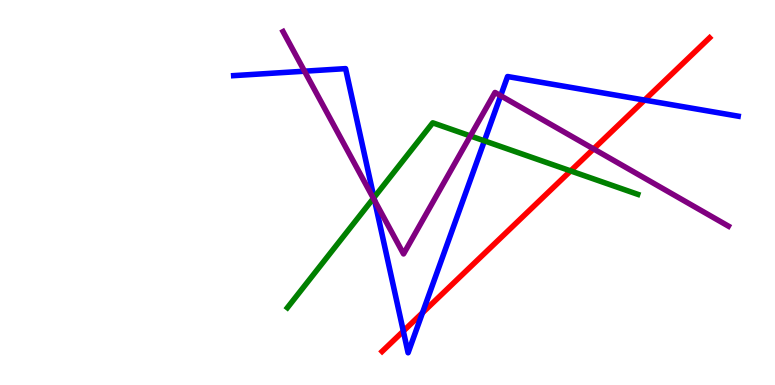[{'lines': ['blue', 'red'], 'intersections': [{'x': 5.2, 'y': 1.4}, {'x': 5.45, 'y': 1.88}, {'x': 8.32, 'y': 7.4}]}, {'lines': ['green', 'red'], 'intersections': [{'x': 7.36, 'y': 5.56}]}, {'lines': ['purple', 'red'], 'intersections': [{'x': 7.66, 'y': 6.13}]}, {'lines': ['blue', 'green'], 'intersections': [{'x': 4.83, 'y': 4.87}, {'x': 6.25, 'y': 6.34}]}, {'lines': ['blue', 'purple'], 'intersections': [{'x': 3.93, 'y': 8.15}, {'x': 4.83, 'y': 4.79}, {'x': 6.46, 'y': 7.51}]}, {'lines': ['green', 'purple'], 'intersections': [{'x': 4.82, 'y': 4.85}, {'x': 6.07, 'y': 6.47}]}]